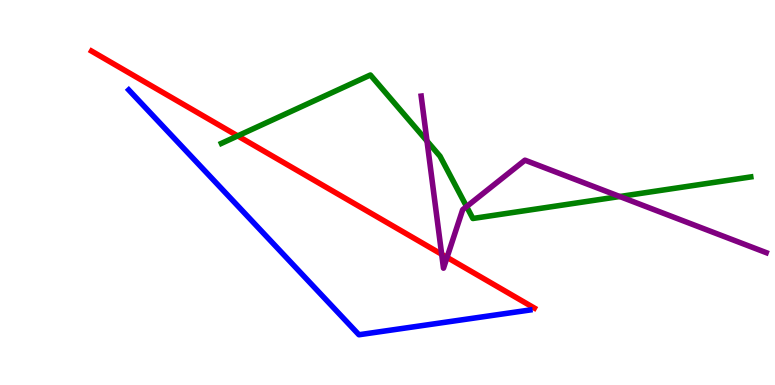[{'lines': ['blue', 'red'], 'intersections': []}, {'lines': ['green', 'red'], 'intersections': [{'x': 3.07, 'y': 6.47}]}, {'lines': ['purple', 'red'], 'intersections': [{'x': 5.7, 'y': 3.4}, {'x': 5.77, 'y': 3.31}]}, {'lines': ['blue', 'green'], 'intersections': []}, {'lines': ['blue', 'purple'], 'intersections': []}, {'lines': ['green', 'purple'], 'intersections': [{'x': 5.51, 'y': 6.34}, {'x': 6.02, 'y': 4.63}, {'x': 8.0, 'y': 4.9}]}]